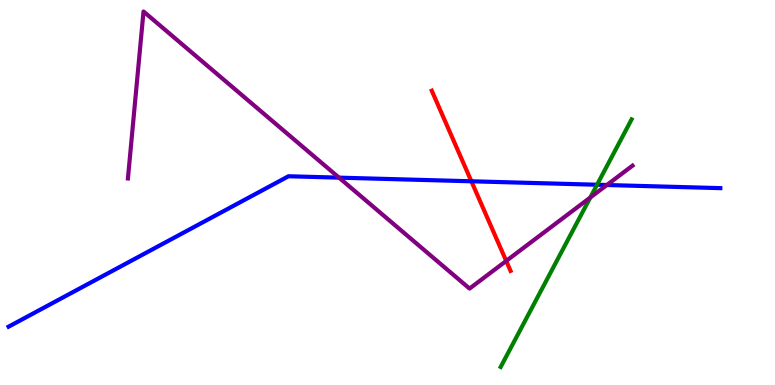[{'lines': ['blue', 'red'], 'intersections': [{'x': 6.08, 'y': 5.29}]}, {'lines': ['green', 'red'], 'intersections': []}, {'lines': ['purple', 'red'], 'intersections': [{'x': 6.53, 'y': 3.22}]}, {'lines': ['blue', 'green'], 'intersections': [{'x': 7.7, 'y': 5.2}]}, {'lines': ['blue', 'purple'], 'intersections': [{'x': 4.37, 'y': 5.39}, {'x': 7.83, 'y': 5.19}]}, {'lines': ['green', 'purple'], 'intersections': [{'x': 7.62, 'y': 4.87}]}]